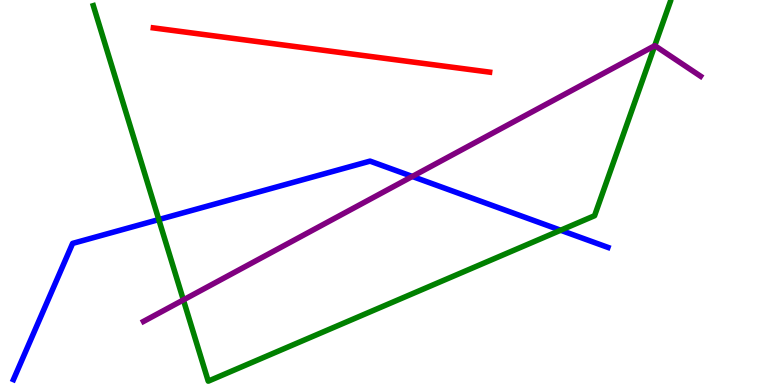[{'lines': ['blue', 'red'], 'intersections': []}, {'lines': ['green', 'red'], 'intersections': []}, {'lines': ['purple', 'red'], 'intersections': []}, {'lines': ['blue', 'green'], 'intersections': [{'x': 2.05, 'y': 4.3}, {'x': 7.23, 'y': 4.02}]}, {'lines': ['blue', 'purple'], 'intersections': [{'x': 5.32, 'y': 5.42}]}, {'lines': ['green', 'purple'], 'intersections': [{'x': 2.37, 'y': 2.21}, {'x': 8.45, 'y': 8.81}]}]